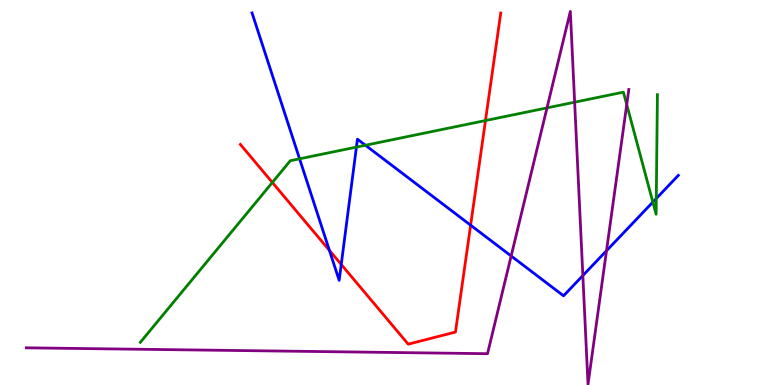[{'lines': ['blue', 'red'], 'intersections': [{'x': 4.25, 'y': 3.5}, {'x': 4.4, 'y': 3.13}, {'x': 6.07, 'y': 4.15}]}, {'lines': ['green', 'red'], 'intersections': [{'x': 3.51, 'y': 5.26}, {'x': 6.26, 'y': 6.87}]}, {'lines': ['purple', 'red'], 'intersections': []}, {'lines': ['blue', 'green'], 'intersections': [{'x': 3.87, 'y': 5.88}, {'x': 4.6, 'y': 6.18}, {'x': 4.72, 'y': 6.23}, {'x': 8.42, 'y': 4.75}, {'x': 8.47, 'y': 4.84}]}, {'lines': ['blue', 'purple'], 'intersections': [{'x': 6.6, 'y': 3.35}, {'x': 7.52, 'y': 2.84}, {'x': 7.83, 'y': 3.49}]}, {'lines': ['green', 'purple'], 'intersections': [{'x': 7.06, 'y': 7.2}, {'x': 7.41, 'y': 7.35}, {'x': 8.09, 'y': 7.28}]}]